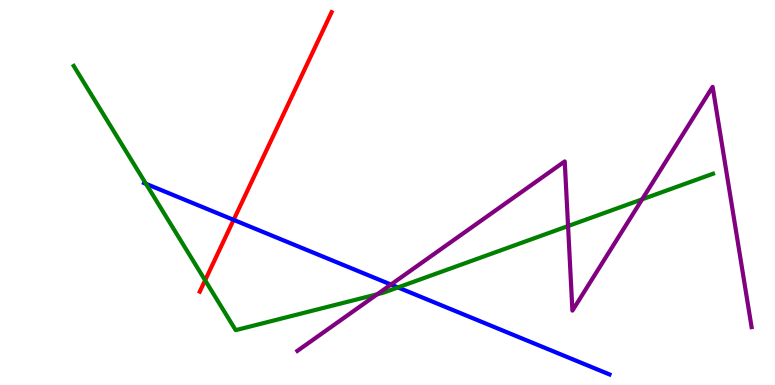[{'lines': ['blue', 'red'], 'intersections': [{'x': 3.01, 'y': 4.29}]}, {'lines': ['green', 'red'], 'intersections': [{'x': 2.65, 'y': 2.72}]}, {'lines': ['purple', 'red'], 'intersections': []}, {'lines': ['blue', 'green'], 'intersections': [{'x': 1.88, 'y': 5.23}, {'x': 5.13, 'y': 2.53}]}, {'lines': ['blue', 'purple'], 'intersections': [{'x': 5.04, 'y': 2.61}]}, {'lines': ['green', 'purple'], 'intersections': [{'x': 4.87, 'y': 2.36}, {'x': 7.33, 'y': 4.13}, {'x': 8.29, 'y': 4.82}]}]